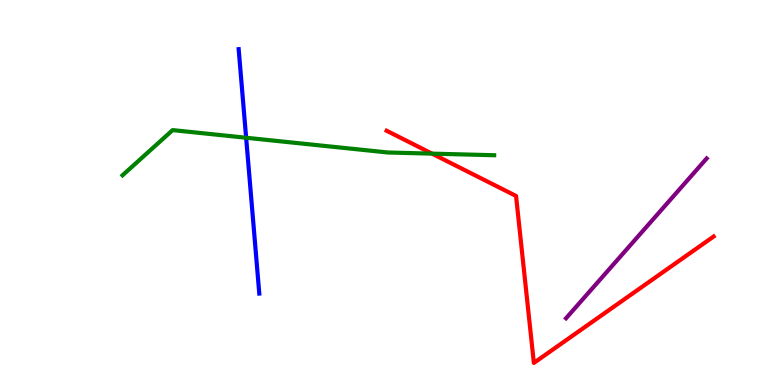[{'lines': ['blue', 'red'], 'intersections': []}, {'lines': ['green', 'red'], 'intersections': [{'x': 5.57, 'y': 6.01}]}, {'lines': ['purple', 'red'], 'intersections': []}, {'lines': ['blue', 'green'], 'intersections': [{'x': 3.18, 'y': 6.42}]}, {'lines': ['blue', 'purple'], 'intersections': []}, {'lines': ['green', 'purple'], 'intersections': []}]